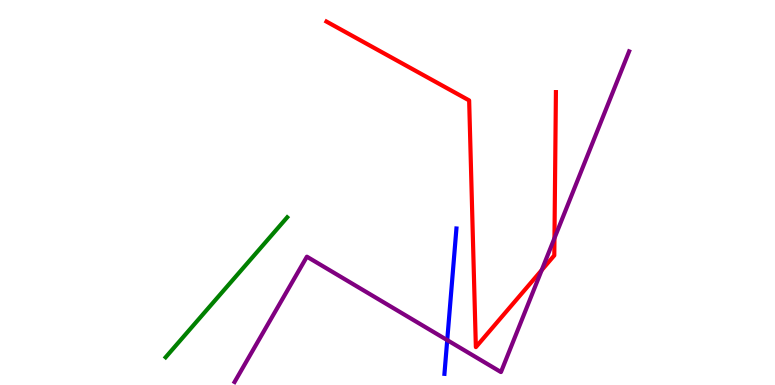[{'lines': ['blue', 'red'], 'intersections': []}, {'lines': ['green', 'red'], 'intersections': []}, {'lines': ['purple', 'red'], 'intersections': [{'x': 6.99, 'y': 2.98}, {'x': 7.15, 'y': 3.81}]}, {'lines': ['blue', 'green'], 'intersections': []}, {'lines': ['blue', 'purple'], 'intersections': [{'x': 5.77, 'y': 1.17}]}, {'lines': ['green', 'purple'], 'intersections': []}]